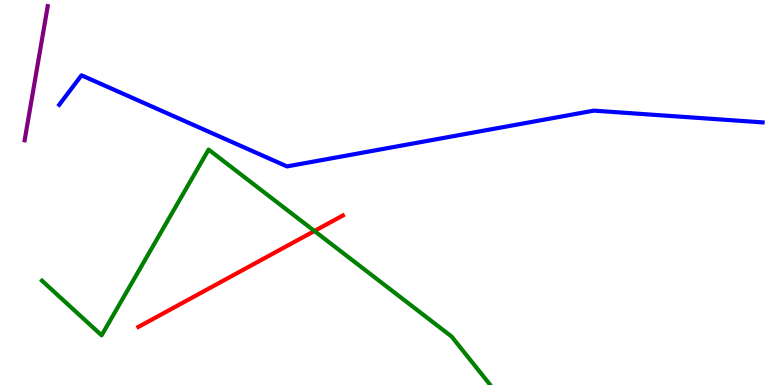[{'lines': ['blue', 'red'], 'intersections': []}, {'lines': ['green', 'red'], 'intersections': [{'x': 4.06, 'y': 4.0}]}, {'lines': ['purple', 'red'], 'intersections': []}, {'lines': ['blue', 'green'], 'intersections': []}, {'lines': ['blue', 'purple'], 'intersections': []}, {'lines': ['green', 'purple'], 'intersections': []}]